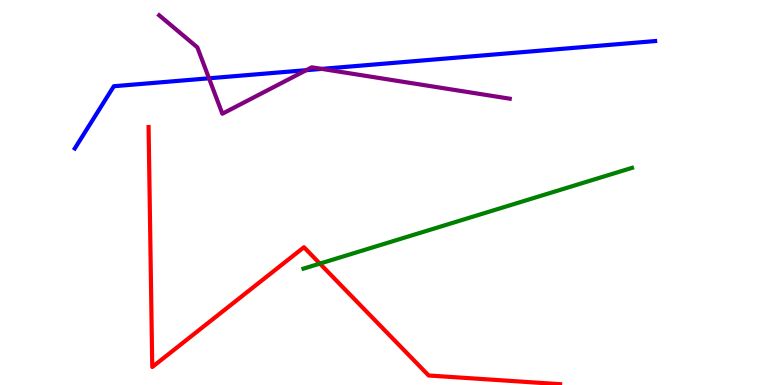[{'lines': ['blue', 'red'], 'intersections': []}, {'lines': ['green', 'red'], 'intersections': [{'x': 4.13, 'y': 3.15}]}, {'lines': ['purple', 'red'], 'intersections': []}, {'lines': ['blue', 'green'], 'intersections': []}, {'lines': ['blue', 'purple'], 'intersections': [{'x': 2.7, 'y': 7.97}, {'x': 3.95, 'y': 8.18}, {'x': 4.15, 'y': 8.21}]}, {'lines': ['green', 'purple'], 'intersections': []}]